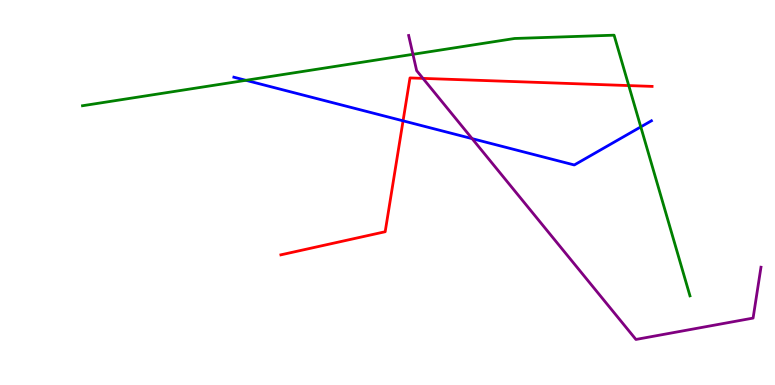[{'lines': ['blue', 'red'], 'intersections': [{'x': 5.2, 'y': 6.86}]}, {'lines': ['green', 'red'], 'intersections': [{'x': 8.11, 'y': 7.78}]}, {'lines': ['purple', 'red'], 'intersections': [{'x': 5.46, 'y': 7.96}]}, {'lines': ['blue', 'green'], 'intersections': [{'x': 3.17, 'y': 7.91}, {'x': 8.27, 'y': 6.7}]}, {'lines': ['blue', 'purple'], 'intersections': [{'x': 6.09, 'y': 6.4}]}, {'lines': ['green', 'purple'], 'intersections': [{'x': 5.33, 'y': 8.59}]}]